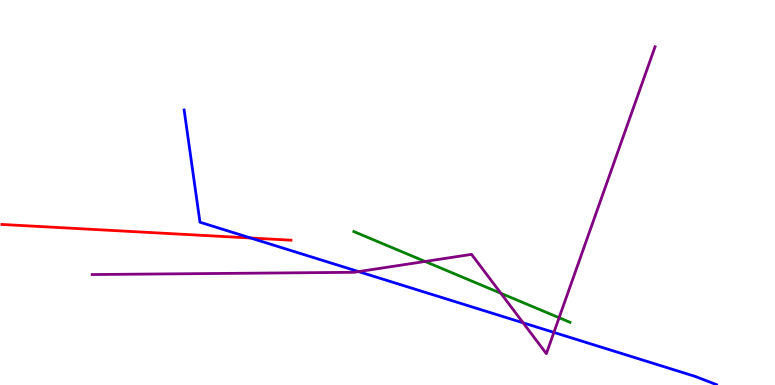[{'lines': ['blue', 'red'], 'intersections': [{'x': 3.23, 'y': 3.82}]}, {'lines': ['green', 'red'], 'intersections': []}, {'lines': ['purple', 'red'], 'intersections': []}, {'lines': ['blue', 'green'], 'intersections': []}, {'lines': ['blue', 'purple'], 'intersections': [{'x': 4.63, 'y': 2.95}, {'x': 6.75, 'y': 1.61}, {'x': 7.15, 'y': 1.37}]}, {'lines': ['green', 'purple'], 'intersections': [{'x': 5.48, 'y': 3.21}, {'x': 6.46, 'y': 2.38}, {'x': 7.21, 'y': 1.75}]}]